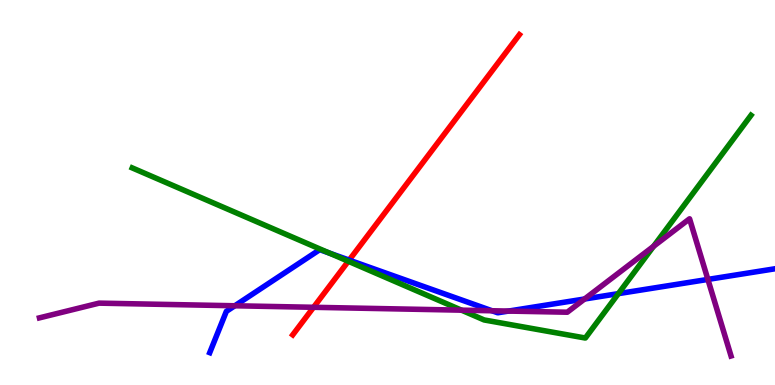[{'lines': ['blue', 'red'], 'intersections': [{'x': 4.51, 'y': 3.24}]}, {'lines': ['green', 'red'], 'intersections': [{'x': 4.49, 'y': 3.21}]}, {'lines': ['purple', 'red'], 'intersections': [{'x': 4.05, 'y': 2.02}]}, {'lines': ['blue', 'green'], 'intersections': [{'x': 4.25, 'y': 3.43}, {'x': 7.98, 'y': 2.37}]}, {'lines': ['blue', 'purple'], 'intersections': [{'x': 3.03, 'y': 2.06}, {'x': 6.35, 'y': 1.93}, {'x': 6.56, 'y': 1.92}, {'x': 7.54, 'y': 2.23}, {'x': 9.13, 'y': 2.74}]}, {'lines': ['green', 'purple'], 'intersections': [{'x': 5.95, 'y': 1.94}, {'x': 8.43, 'y': 3.6}]}]